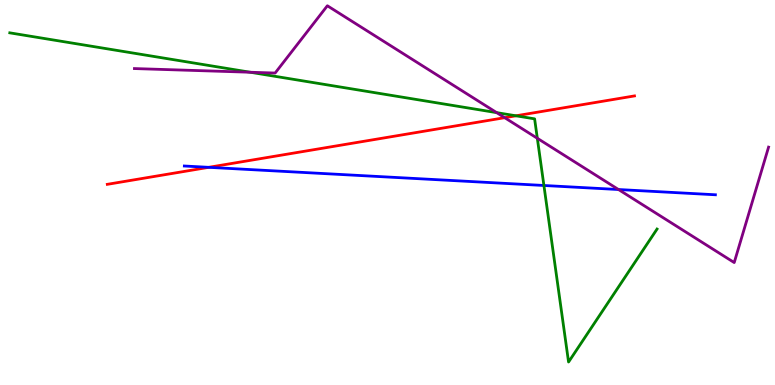[{'lines': ['blue', 'red'], 'intersections': [{'x': 2.69, 'y': 5.65}]}, {'lines': ['green', 'red'], 'intersections': [{'x': 6.66, 'y': 6.99}]}, {'lines': ['purple', 'red'], 'intersections': [{'x': 6.51, 'y': 6.94}]}, {'lines': ['blue', 'green'], 'intersections': [{'x': 7.02, 'y': 5.18}]}, {'lines': ['blue', 'purple'], 'intersections': [{'x': 7.98, 'y': 5.08}]}, {'lines': ['green', 'purple'], 'intersections': [{'x': 3.23, 'y': 8.12}, {'x': 6.41, 'y': 7.07}, {'x': 6.93, 'y': 6.41}]}]